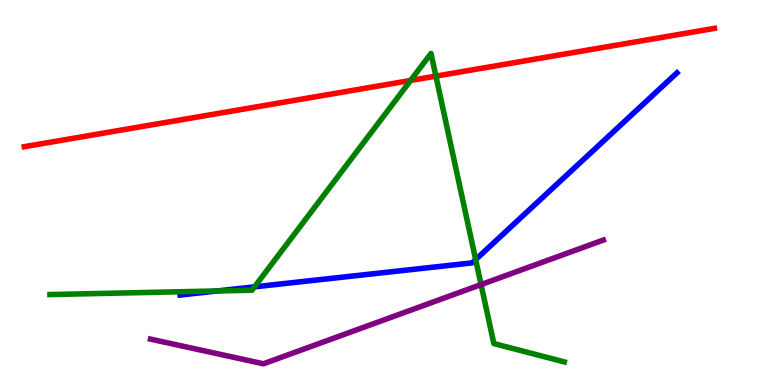[{'lines': ['blue', 'red'], 'intersections': []}, {'lines': ['green', 'red'], 'intersections': [{'x': 5.3, 'y': 7.91}, {'x': 5.62, 'y': 8.02}]}, {'lines': ['purple', 'red'], 'intersections': []}, {'lines': ['blue', 'green'], 'intersections': [{'x': 2.8, 'y': 2.44}, {'x': 3.28, 'y': 2.55}, {'x': 6.14, 'y': 3.26}]}, {'lines': ['blue', 'purple'], 'intersections': []}, {'lines': ['green', 'purple'], 'intersections': [{'x': 6.21, 'y': 2.61}]}]